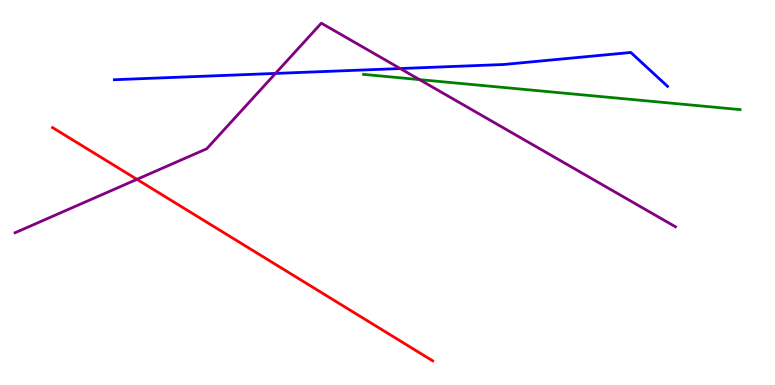[{'lines': ['blue', 'red'], 'intersections': []}, {'lines': ['green', 'red'], 'intersections': []}, {'lines': ['purple', 'red'], 'intersections': [{'x': 1.77, 'y': 5.34}]}, {'lines': ['blue', 'green'], 'intersections': []}, {'lines': ['blue', 'purple'], 'intersections': [{'x': 3.55, 'y': 8.09}, {'x': 5.16, 'y': 8.22}]}, {'lines': ['green', 'purple'], 'intersections': [{'x': 5.41, 'y': 7.93}]}]